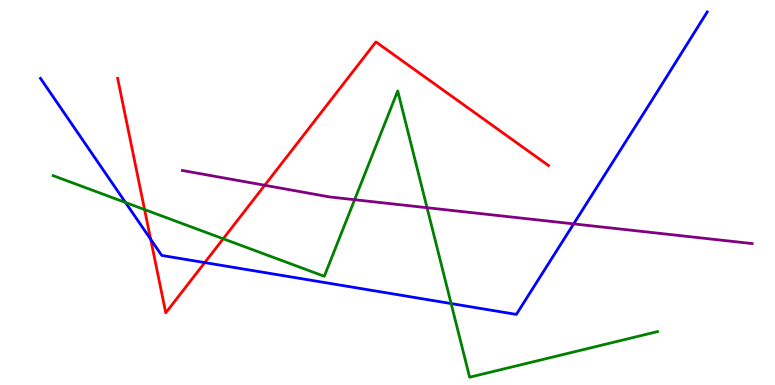[{'lines': ['blue', 'red'], 'intersections': [{'x': 1.94, 'y': 3.79}, {'x': 2.64, 'y': 3.18}]}, {'lines': ['green', 'red'], 'intersections': [{'x': 1.87, 'y': 4.56}, {'x': 2.88, 'y': 3.8}]}, {'lines': ['purple', 'red'], 'intersections': [{'x': 3.42, 'y': 5.19}]}, {'lines': ['blue', 'green'], 'intersections': [{'x': 1.62, 'y': 4.74}, {'x': 5.82, 'y': 2.12}]}, {'lines': ['blue', 'purple'], 'intersections': [{'x': 7.4, 'y': 4.18}]}, {'lines': ['green', 'purple'], 'intersections': [{'x': 4.58, 'y': 4.81}, {'x': 5.51, 'y': 4.61}]}]